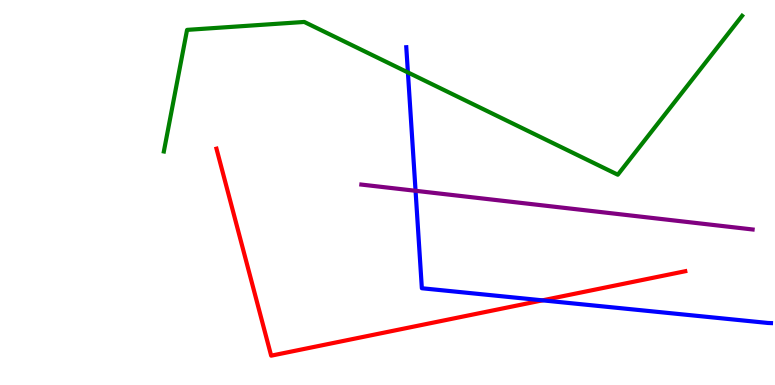[{'lines': ['blue', 'red'], 'intersections': [{'x': 7.0, 'y': 2.2}]}, {'lines': ['green', 'red'], 'intersections': []}, {'lines': ['purple', 'red'], 'intersections': []}, {'lines': ['blue', 'green'], 'intersections': [{'x': 5.26, 'y': 8.12}]}, {'lines': ['blue', 'purple'], 'intersections': [{'x': 5.36, 'y': 5.04}]}, {'lines': ['green', 'purple'], 'intersections': []}]